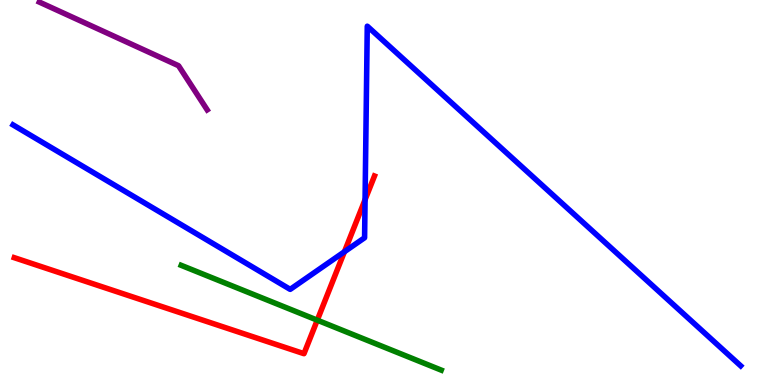[{'lines': ['blue', 'red'], 'intersections': [{'x': 4.44, 'y': 3.46}, {'x': 4.71, 'y': 4.81}]}, {'lines': ['green', 'red'], 'intersections': [{'x': 4.09, 'y': 1.68}]}, {'lines': ['purple', 'red'], 'intersections': []}, {'lines': ['blue', 'green'], 'intersections': []}, {'lines': ['blue', 'purple'], 'intersections': []}, {'lines': ['green', 'purple'], 'intersections': []}]